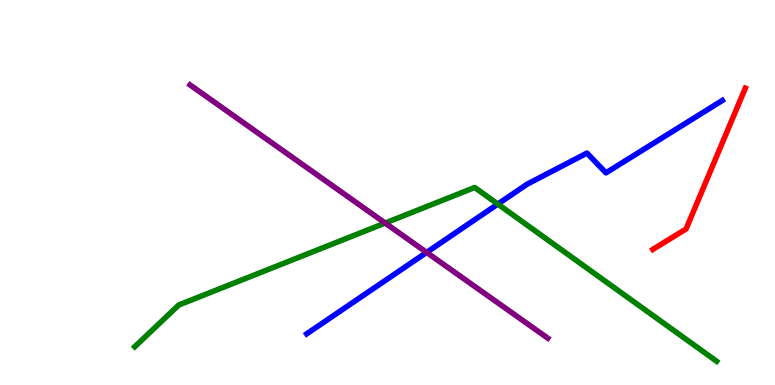[{'lines': ['blue', 'red'], 'intersections': []}, {'lines': ['green', 'red'], 'intersections': []}, {'lines': ['purple', 'red'], 'intersections': []}, {'lines': ['blue', 'green'], 'intersections': [{'x': 6.42, 'y': 4.7}]}, {'lines': ['blue', 'purple'], 'intersections': [{'x': 5.5, 'y': 3.44}]}, {'lines': ['green', 'purple'], 'intersections': [{'x': 4.97, 'y': 4.21}]}]